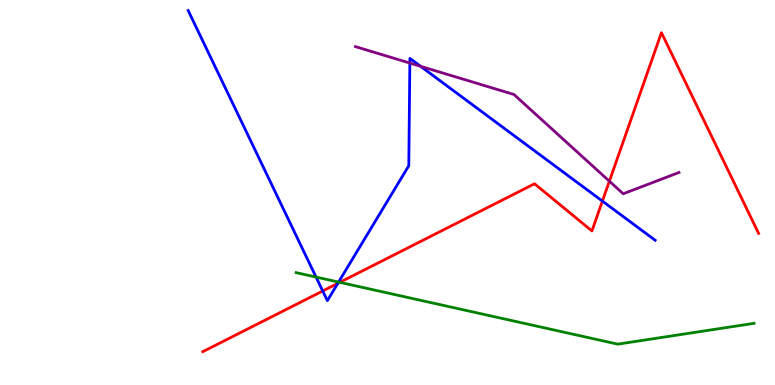[{'lines': ['blue', 'red'], 'intersections': [{'x': 4.16, 'y': 2.44}, {'x': 4.36, 'y': 2.64}, {'x': 7.77, 'y': 4.78}]}, {'lines': ['green', 'red'], 'intersections': [{'x': 4.38, 'y': 2.67}]}, {'lines': ['purple', 'red'], 'intersections': [{'x': 7.86, 'y': 5.29}]}, {'lines': ['blue', 'green'], 'intersections': [{'x': 4.08, 'y': 2.8}, {'x': 4.37, 'y': 2.67}]}, {'lines': ['blue', 'purple'], 'intersections': [{'x': 5.29, 'y': 8.36}, {'x': 5.43, 'y': 8.28}]}, {'lines': ['green', 'purple'], 'intersections': []}]